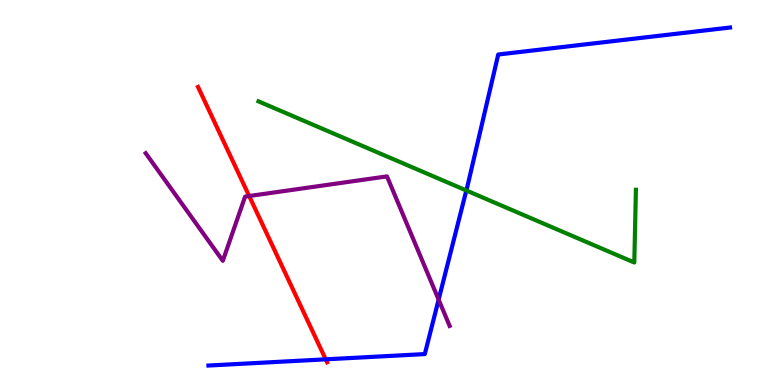[{'lines': ['blue', 'red'], 'intersections': [{'x': 4.2, 'y': 0.667}]}, {'lines': ['green', 'red'], 'intersections': []}, {'lines': ['purple', 'red'], 'intersections': [{'x': 3.22, 'y': 4.91}]}, {'lines': ['blue', 'green'], 'intersections': [{'x': 6.02, 'y': 5.05}]}, {'lines': ['blue', 'purple'], 'intersections': [{'x': 5.66, 'y': 2.22}]}, {'lines': ['green', 'purple'], 'intersections': []}]